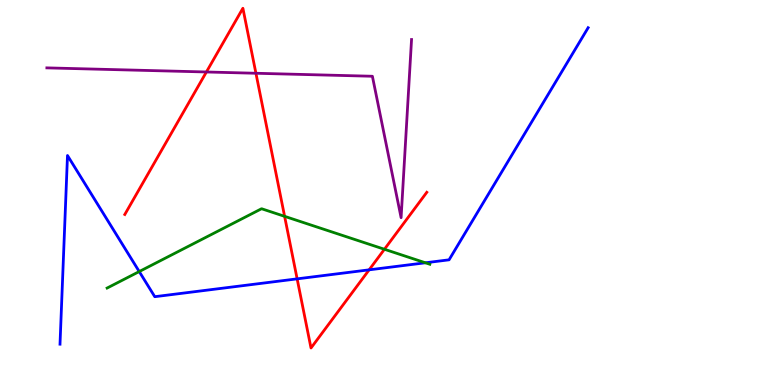[{'lines': ['blue', 'red'], 'intersections': [{'x': 3.83, 'y': 2.76}, {'x': 4.76, 'y': 2.99}]}, {'lines': ['green', 'red'], 'intersections': [{'x': 3.67, 'y': 4.38}, {'x': 4.96, 'y': 3.53}]}, {'lines': ['purple', 'red'], 'intersections': [{'x': 2.66, 'y': 8.13}, {'x': 3.3, 'y': 8.1}]}, {'lines': ['blue', 'green'], 'intersections': [{'x': 1.8, 'y': 2.95}, {'x': 5.49, 'y': 3.17}]}, {'lines': ['blue', 'purple'], 'intersections': []}, {'lines': ['green', 'purple'], 'intersections': []}]